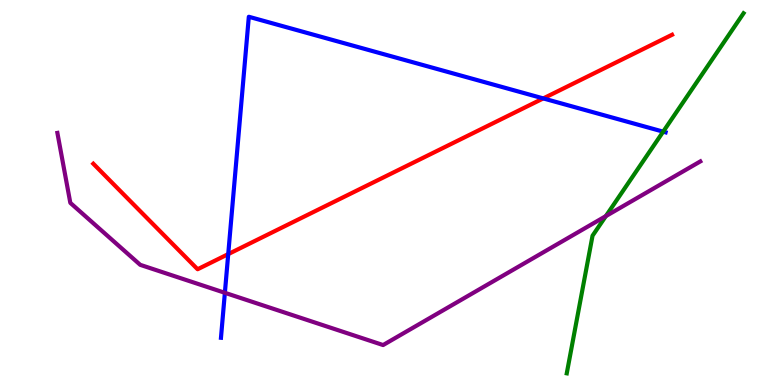[{'lines': ['blue', 'red'], 'intersections': [{'x': 2.94, 'y': 3.4}, {'x': 7.01, 'y': 7.44}]}, {'lines': ['green', 'red'], 'intersections': []}, {'lines': ['purple', 'red'], 'intersections': []}, {'lines': ['blue', 'green'], 'intersections': [{'x': 8.56, 'y': 6.58}]}, {'lines': ['blue', 'purple'], 'intersections': [{'x': 2.9, 'y': 2.39}]}, {'lines': ['green', 'purple'], 'intersections': [{'x': 7.82, 'y': 4.39}]}]